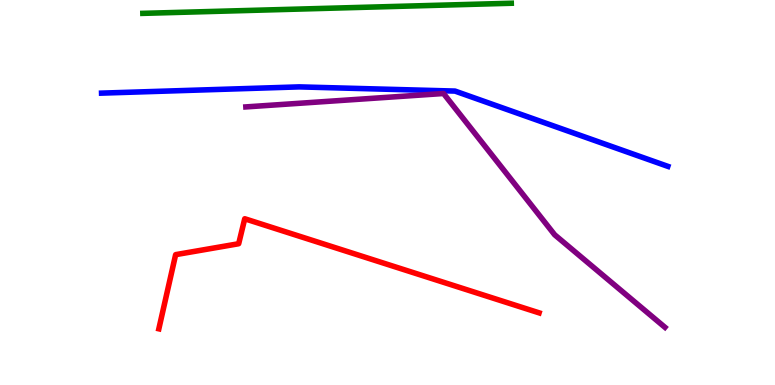[{'lines': ['blue', 'red'], 'intersections': []}, {'lines': ['green', 'red'], 'intersections': []}, {'lines': ['purple', 'red'], 'intersections': []}, {'lines': ['blue', 'green'], 'intersections': []}, {'lines': ['blue', 'purple'], 'intersections': []}, {'lines': ['green', 'purple'], 'intersections': []}]